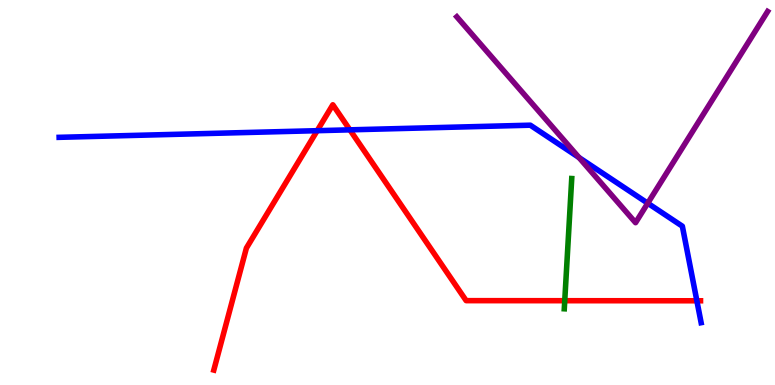[{'lines': ['blue', 'red'], 'intersections': [{'x': 4.09, 'y': 6.61}, {'x': 4.51, 'y': 6.63}, {'x': 8.99, 'y': 2.19}]}, {'lines': ['green', 'red'], 'intersections': [{'x': 7.29, 'y': 2.19}]}, {'lines': ['purple', 'red'], 'intersections': []}, {'lines': ['blue', 'green'], 'intersections': []}, {'lines': ['blue', 'purple'], 'intersections': [{'x': 7.47, 'y': 5.91}, {'x': 8.36, 'y': 4.72}]}, {'lines': ['green', 'purple'], 'intersections': []}]